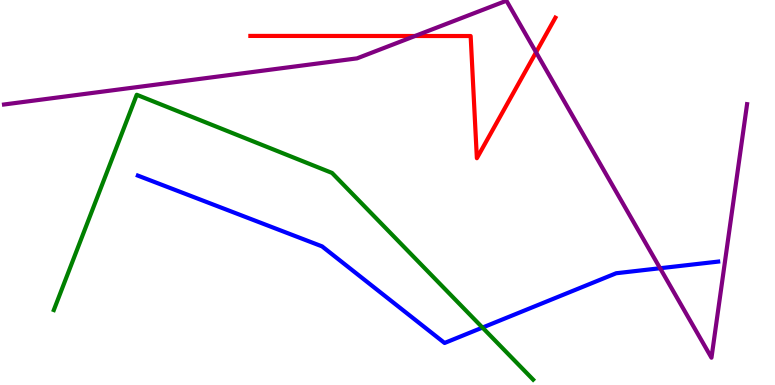[{'lines': ['blue', 'red'], 'intersections': []}, {'lines': ['green', 'red'], 'intersections': []}, {'lines': ['purple', 'red'], 'intersections': [{'x': 5.35, 'y': 9.06}, {'x': 6.92, 'y': 8.64}]}, {'lines': ['blue', 'green'], 'intersections': [{'x': 6.23, 'y': 1.49}]}, {'lines': ['blue', 'purple'], 'intersections': [{'x': 8.52, 'y': 3.03}]}, {'lines': ['green', 'purple'], 'intersections': []}]